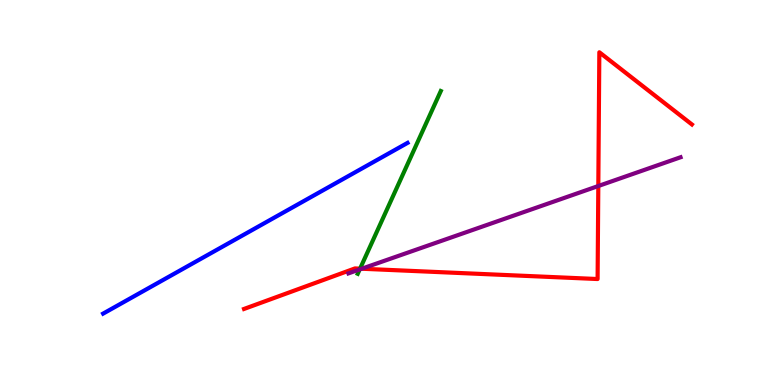[{'lines': ['blue', 'red'], 'intersections': []}, {'lines': ['green', 'red'], 'intersections': [{'x': 4.65, 'y': 3.02}]}, {'lines': ['purple', 'red'], 'intersections': [{'x': 4.67, 'y': 3.02}, {'x': 7.72, 'y': 5.17}]}, {'lines': ['blue', 'green'], 'intersections': []}, {'lines': ['blue', 'purple'], 'intersections': []}, {'lines': ['green', 'purple'], 'intersections': [{'x': 4.64, 'y': 3.0}]}]